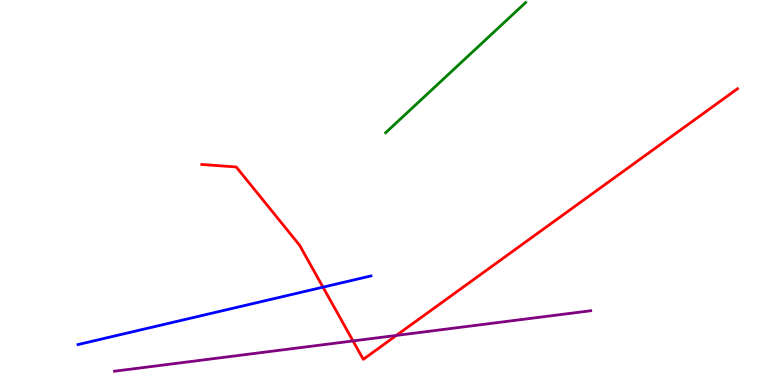[{'lines': ['blue', 'red'], 'intersections': [{'x': 4.17, 'y': 2.54}]}, {'lines': ['green', 'red'], 'intersections': []}, {'lines': ['purple', 'red'], 'intersections': [{'x': 4.56, 'y': 1.14}, {'x': 5.11, 'y': 1.29}]}, {'lines': ['blue', 'green'], 'intersections': []}, {'lines': ['blue', 'purple'], 'intersections': []}, {'lines': ['green', 'purple'], 'intersections': []}]